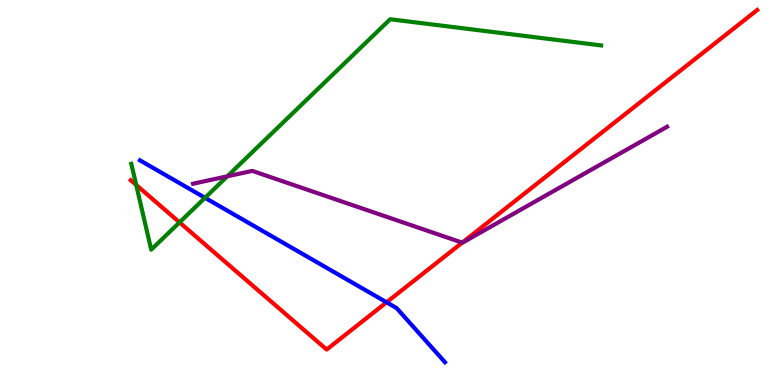[{'lines': ['blue', 'red'], 'intersections': [{'x': 4.99, 'y': 2.15}]}, {'lines': ['green', 'red'], 'intersections': [{'x': 1.76, 'y': 5.2}, {'x': 2.32, 'y': 4.22}]}, {'lines': ['purple', 'red'], 'intersections': [{'x': 5.96, 'y': 3.7}]}, {'lines': ['blue', 'green'], 'intersections': [{'x': 2.65, 'y': 4.86}]}, {'lines': ['blue', 'purple'], 'intersections': []}, {'lines': ['green', 'purple'], 'intersections': [{'x': 2.93, 'y': 5.42}]}]